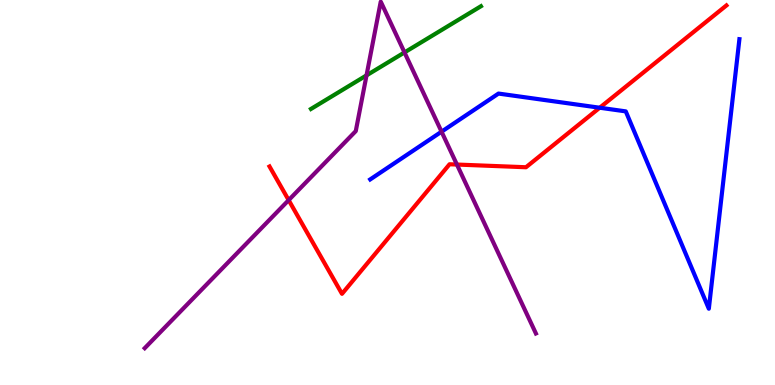[{'lines': ['blue', 'red'], 'intersections': [{'x': 7.74, 'y': 7.2}]}, {'lines': ['green', 'red'], 'intersections': []}, {'lines': ['purple', 'red'], 'intersections': [{'x': 3.72, 'y': 4.8}, {'x': 5.9, 'y': 5.73}]}, {'lines': ['blue', 'green'], 'intersections': []}, {'lines': ['blue', 'purple'], 'intersections': [{'x': 5.7, 'y': 6.58}]}, {'lines': ['green', 'purple'], 'intersections': [{'x': 4.73, 'y': 8.04}, {'x': 5.22, 'y': 8.64}]}]